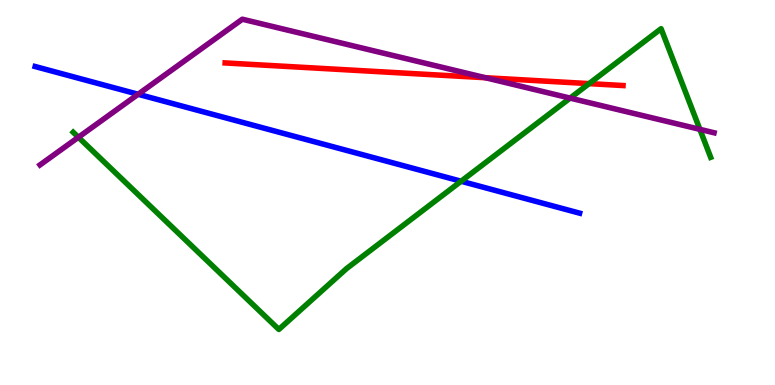[{'lines': ['blue', 'red'], 'intersections': []}, {'lines': ['green', 'red'], 'intersections': [{'x': 7.6, 'y': 7.83}]}, {'lines': ['purple', 'red'], 'intersections': [{'x': 6.26, 'y': 7.98}]}, {'lines': ['blue', 'green'], 'intersections': [{'x': 5.95, 'y': 5.29}]}, {'lines': ['blue', 'purple'], 'intersections': [{'x': 1.78, 'y': 7.55}]}, {'lines': ['green', 'purple'], 'intersections': [{'x': 1.01, 'y': 6.43}, {'x': 7.36, 'y': 7.45}, {'x': 9.03, 'y': 6.64}]}]